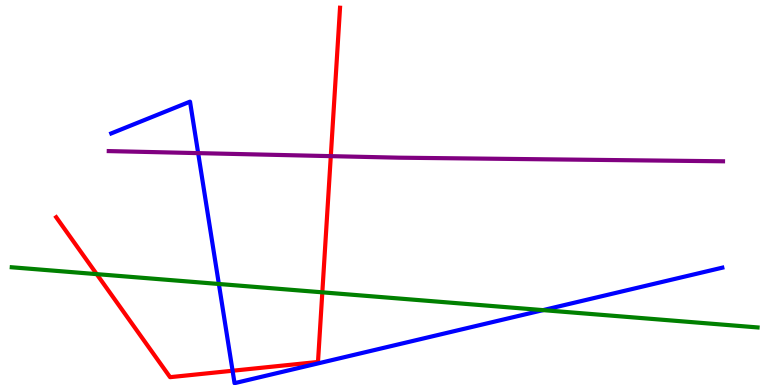[{'lines': ['blue', 'red'], 'intersections': [{'x': 3.0, 'y': 0.37}]}, {'lines': ['green', 'red'], 'intersections': [{'x': 1.25, 'y': 2.88}, {'x': 4.16, 'y': 2.41}]}, {'lines': ['purple', 'red'], 'intersections': [{'x': 4.27, 'y': 5.94}]}, {'lines': ['blue', 'green'], 'intersections': [{'x': 2.82, 'y': 2.62}, {'x': 7.01, 'y': 1.94}]}, {'lines': ['blue', 'purple'], 'intersections': [{'x': 2.56, 'y': 6.02}]}, {'lines': ['green', 'purple'], 'intersections': []}]